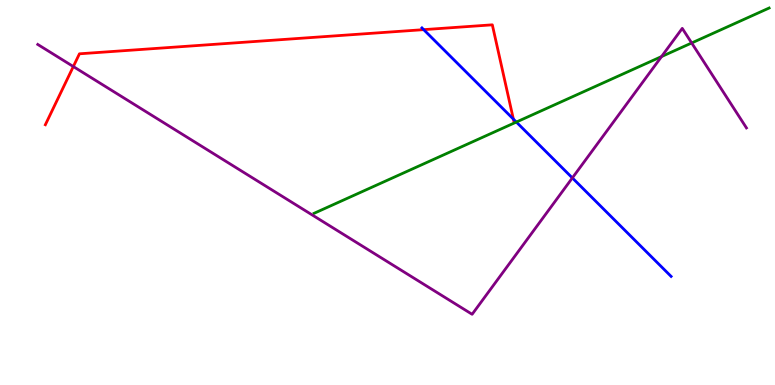[{'lines': ['blue', 'red'], 'intersections': [{'x': 5.47, 'y': 9.23}, {'x': 6.62, 'y': 6.91}]}, {'lines': ['green', 'red'], 'intersections': []}, {'lines': ['purple', 'red'], 'intersections': [{'x': 0.946, 'y': 8.27}]}, {'lines': ['blue', 'green'], 'intersections': [{'x': 6.66, 'y': 6.83}]}, {'lines': ['blue', 'purple'], 'intersections': [{'x': 7.39, 'y': 5.38}]}, {'lines': ['green', 'purple'], 'intersections': [{'x': 8.54, 'y': 8.53}, {'x': 8.92, 'y': 8.88}]}]